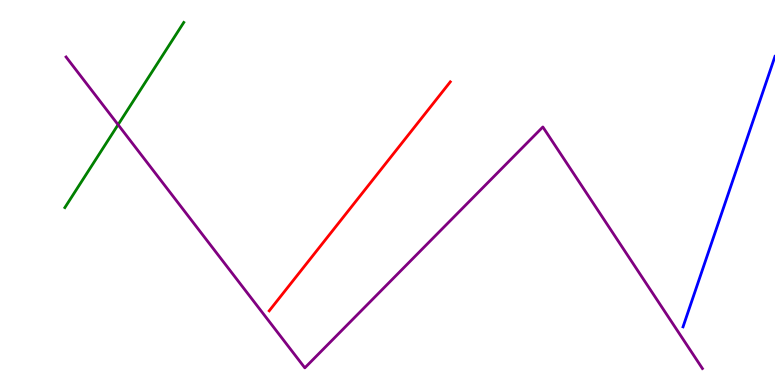[{'lines': ['blue', 'red'], 'intersections': []}, {'lines': ['green', 'red'], 'intersections': []}, {'lines': ['purple', 'red'], 'intersections': []}, {'lines': ['blue', 'green'], 'intersections': []}, {'lines': ['blue', 'purple'], 'intersections': []}, {'lines': ['green', 'purple'], 'intersections': [{'x': 1.52, 'y': 6.76}]}]